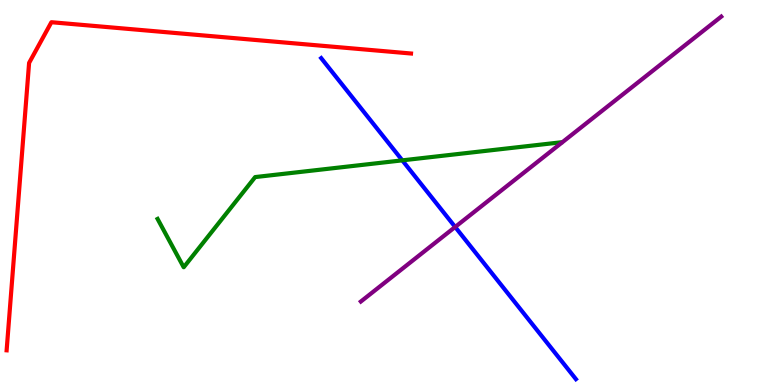[{'lines': ['blue', 'red'], 'intersections': []}, {'lines': ['green', 'red'], 'intersections': []}, {'lines': ['purple', 'red'], 'intersections': []}, {'lines': ['blue', 'green'], 'intersections': [{'x': 5.19, 'y': 5.84}]}, {'lines': ['blue', 'purple'], 'intersections': [{'x': 5.87, 'y': 4.1}]}, {'lines': ['green', 'purple'], 'intersections': []}]